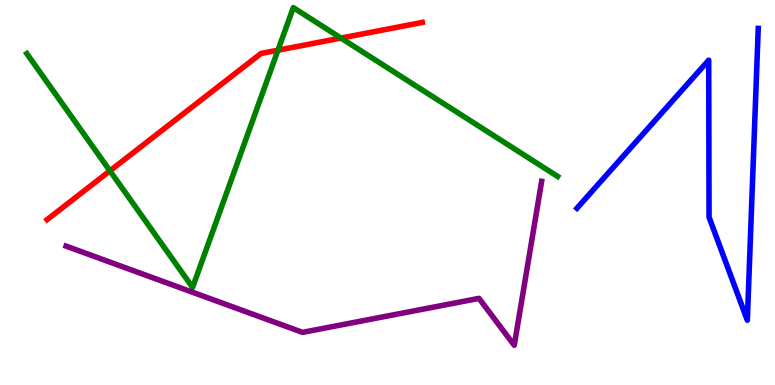[{'lines': ['blue', 'red'], 'intersections': []}, {'lines': ['green', 'red'], 'intersections': [{'x': 1.42, 'y': 5.56}, {'x': 3.59, 'y': 8.7}, {'x': 4.4, 'y': 9.01}]}, {'lines': ['purple', 'red'], 'intersections': []}, {'lines': ['blue', 'green'], 'intersections': []}, {'lines': ['blue', 'purple'], 'intersections': []}, {'lines': ['green', 'purple'], 'intersections': []}]